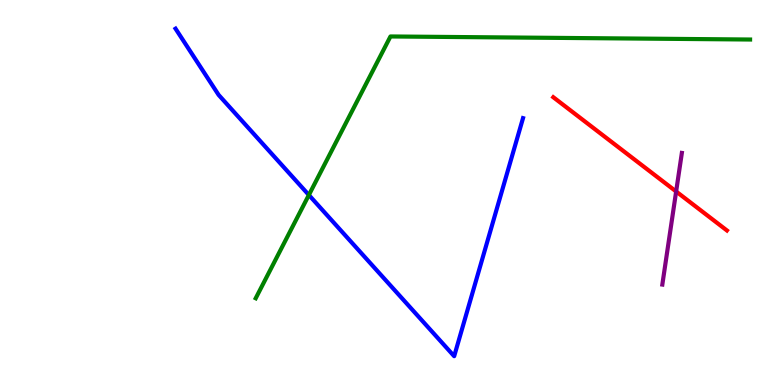[{'lines': ['blue', 'red'], 'intersections': []}, {'lines': ['green', 'red'], 'intersections': []}, {'lines': ['purple', 'red'], 'intersections': [{'x': 8.72, 'y': 5.03}]}, {'lines': ['blue', 'green'], 'intersections': [{'x': 3.99, 'y': 4.93}]}, {'lines': ['blue', 'purple'], 'intersections': []}, {'lines': ['green', 'purple'], 'intersections': []}]